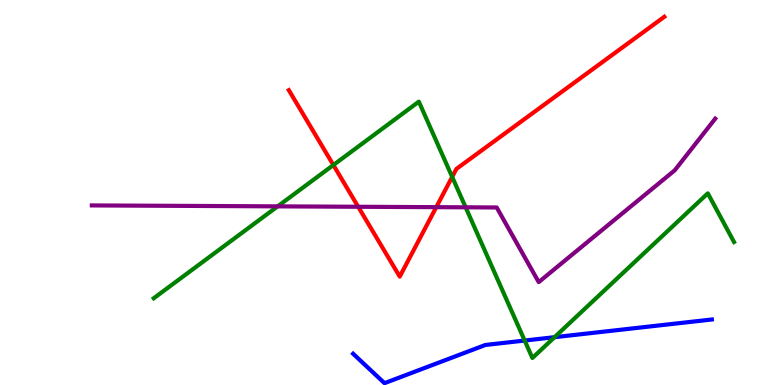[{'lines': ['blue', 'red'], 'intersections': []}, {'lines': ['green', 'red'], 'intersections': [{'x': 4.3, 'y': 5.71}, {'x': 5.83, 'y': 5.41}]}, {'lines': ['purple', 'red'], 'intersections': [{'x': 4.62, 'y': 4.63}, {'x': 5.63, 'y': 4.62}]}, {'lines': ['blue', 'green'], 'intersections': [{'x': 6.77, 'y': 1.15}, {'x': 7.16, 'y': 1.24}]}, {'lines': ['blue', 'purple'], 'intersections': []}, {'lines': ['green', 'purple'], 'intersections': [{'x': 3.58, 'y': 4.64}, {'x': 6.01, 'y': 4.62}]}]